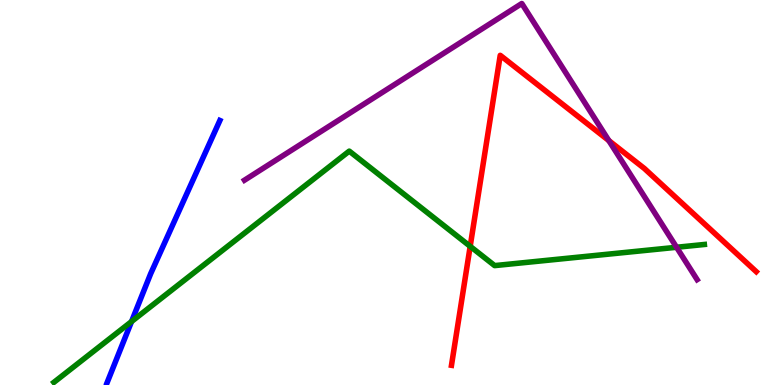[{'lines': ['blue', 'red'], 'intersections': []}, {'lines': ['green', 'red'], 'intersections': [{'x': 6.07, 'y': 3.6}]}, {'lines': ['purple', 'red'], 'intersections': [{'x': 7.86, 'y': 6.35}]}, {'lines': ['blue', 'green'], 'intersections': [{'x': 1.7, 'y': 1.65}]}, {'lines': ['blue', 'purple'], 'intersections': []}, {'lines': ['green', 'purple'], 'intersections': [{'x': 8.73, 'y': 3.58}]}]